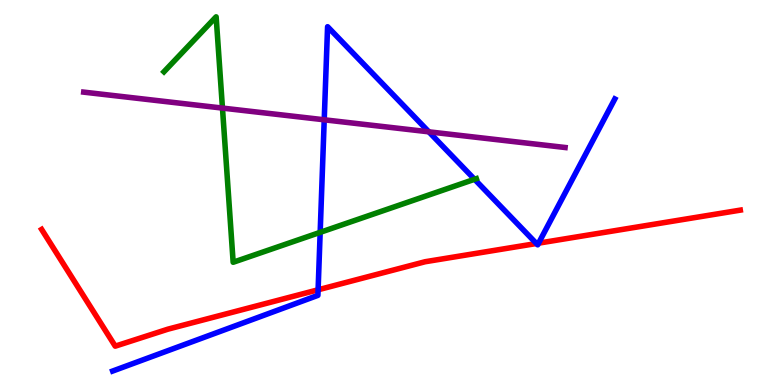[{'lines': ['blue', 'red'], 'intersections': [{'x': 4.1, 'y': 2.47}, {'x': 6.92, 'y': 3.67}, {'x': 6.95, 'y': 3.68}]}, {'lines': ['green', 'red'], 'intersections': []}, {'lines': ['purple', 'red'], 'intersections': []}, {'lines': ['blue', 'green'], 'intersections': [{'x': 4.13, 'y': 3.96}, {'x': 6.12, 'y': 5.34}]}, {'lines': ['blue', 'purple'], 'intersections': [{'x': 4.18, 'y': 6.89}, {'x': 5.53, 'y': 6.58}]}, {'lines': ['green', 'purple'], 'intersections': [{'x': 2.87, 'y': 7.19}]}]